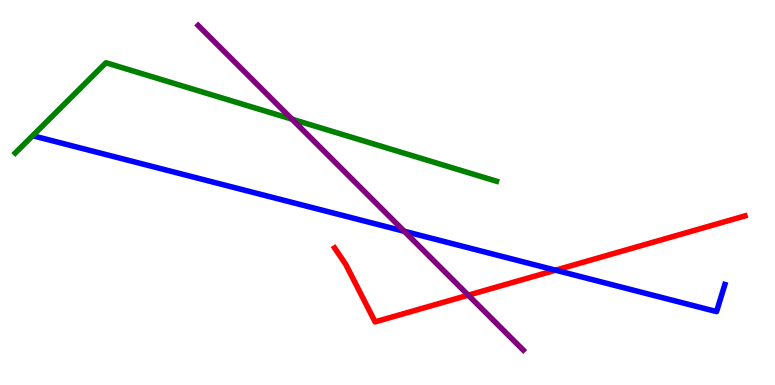[{'lines': ['blue', 'red'], 'intersections': [{'x': 7.17, 'y': 2.98}]}, {'lines': ['green', 'red'], 'intersections': []}, {'lines': ['purple', 'red'], 'intersections': [{'x': 6.04, 'y': 2.33}]}, {'lines': ['blue', 'green'], 'intersections': []}, {'lines': ['blue', 'purple'], 'intersections': [{'x': 5.22, 'y': 3.99}]}, {'lines': ['green', 'purple'], 'intersections': [{'x': 3.77, 'y': 6.9}]}]